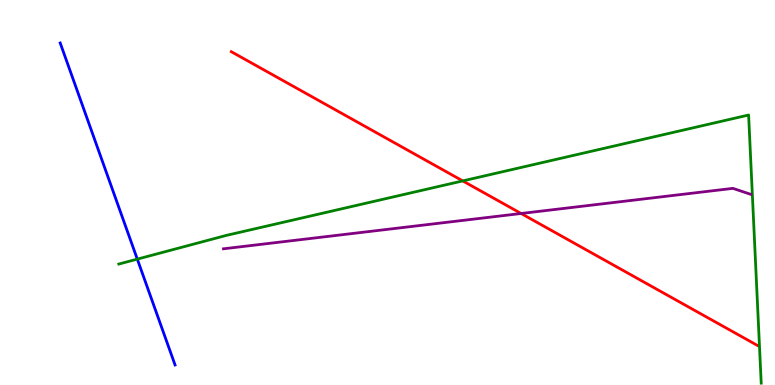[{'lines': ['blue', 'red'], 'intersections': []}, {'lines': ['green', 'red'], 'intersections': [{'x': 5.97, 'y': 5.3}]}, {'lines': ['purple', 'red'], 'intersections': [{'x': 6.72, 'y': 4.45}]}, {'lines': ['blue', 'green'], 'intersections': [{'x': 1.77, 'y': 3.27}]}, {'lines': ['blue', 'purple'], 'intersections': []}, {'lines': ['green', 'purple'], 'intersections': []}]